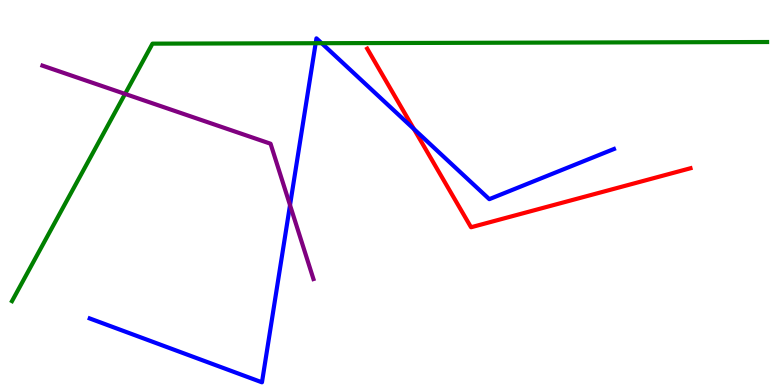[{'lines': ['blue', 'red'], 'intersections': [{'x': 5.34, 'y': 6.65}]}, {'lines': ['green', 'red'], 'intersections': []}, {'lines': ['purple', 'red'], 'intersections': []}, {'lines': ['blue', 'green'], 'intersections': [{'x': 4.07, 'y': 8.88}, {'x': 4.15, 'y': 8.88}]}, {'lines': ['blue', 'purple'], 'intersections': [{'x': 3.74, 'y': 4.67}]}, {'lines': ['green', 'purple'], 'intersections': [{'x': 1.61, 'y': 7.56}]}]